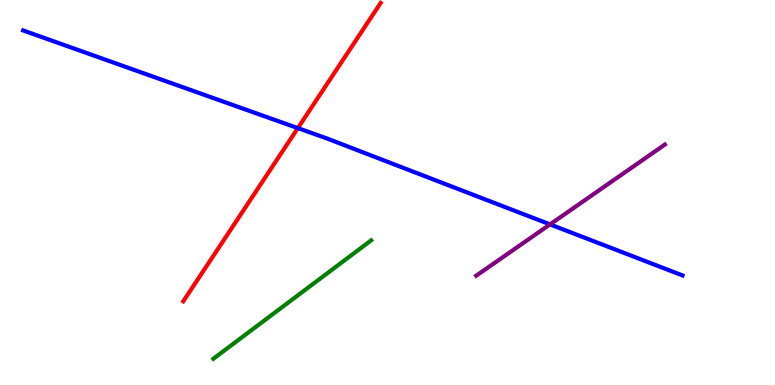[{'lines': ['blue', 'red'], 'intersections': [{'x': 3.84, 'y': 6.67}]}, {'lines': ['green', 'red'], 'intersections': []}, {'lines': ['purple', 'red'], 'intersections': []}, {'lines': ['blue', 'green'], 'intersections': []}, {'lines': ['blue', 'purple'], 'intersections': [{'x': 7.1, 'y': 4.17}]}, {'lines': ['green', 'purple'], 'intersections': []}]